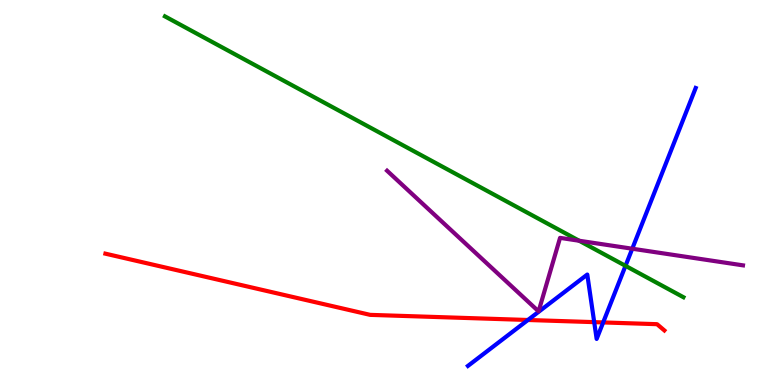[{'lines': ['blue', 'red'], 'intersections': [{'x': 6.81, 'y': 1.69}, {'x': 7.67, 'y': 1.63}, {'x': 7.78, 'y': 1.63}]}, {'lines': ['green', 'red'], 'intersections': []}, {'lines': ['purple', 'red'], 'intersections': []}, {'lines': ['blue', 'green'], 'intersections': [{'x': 8.07, 'y': 3.1}]}, {'lines': ['blue', 'purple'], 'intersections': [{'x': 8.16, 'y': 3.54}]}, {'lines': ['green', 'purple'], 'intersections': [{'x': 7.47, 'y': 3.75}]}]